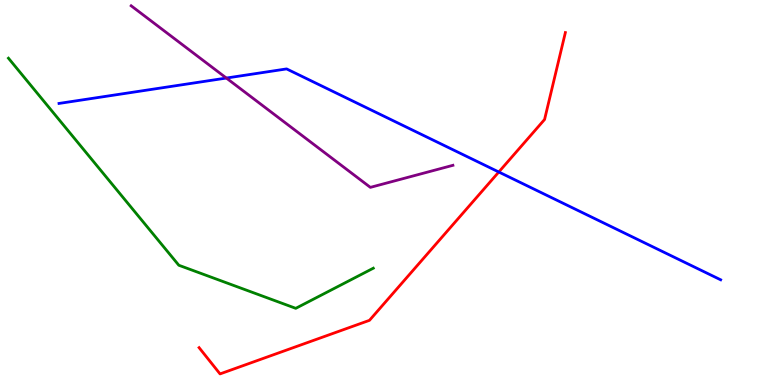[{'lines': ['blue', 'red'], 'intersections': [{'x': 6.44, 'y': 5.53}]}, {'lines': ['green', 'red'], 'intersections': []}, {'lines': ['purple', 'red'], 'intersections': []}, {'lines': ['blue', 'green'], 'intersections': []}, {'lines': ['blue', 'purple'], 'intersections': [{'x': 2.92, 'y': 7.97}]}, {'lines': ['green', 'purple'], 'intersections': []}]